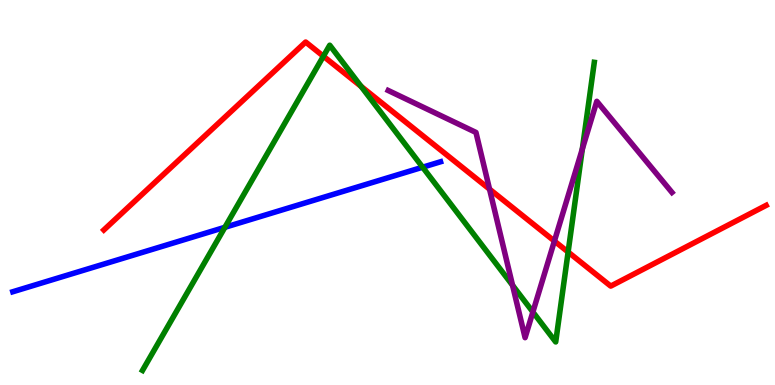[{'lines': ['blue', 'red'], 'intersections': []}, {'lines': ['green', 'red'], 'intersections': [{'x': 4.17, 'y': 8.54}, {'x': 4.66, 'y': 7.76}, {'x': 7.33, 'y': 3.45}]}, {'lines': ['purple', 'red'], 'intersections': [{'x': 6.32, 'y': 5.09}, {'x': 7.15, 'y': 3.74}]}, {'lines': ['blue', 'green'], 'intersections': [{'x': 2.9, 'y': 4.1}, {'x': 5.45, 'y': 5.66}]}, {'lines': ['blue', 'purple'], 'intersections': []}, {'lines': ['green', 'purple'], 'intersections': [{'x': 6.61, 'y': 2.59}, {'x': 6.88, 'y': 1.9}, {'x': 7.51, 'y': 6.13}]}]